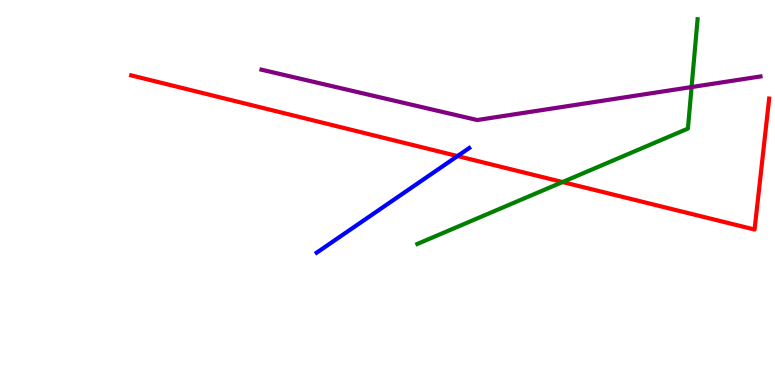[{'lines': ['blue', 'red'], 'intersections': [{'x': 5.9, 'y': 5.95}]}, {'lines': ['green', 'red'], 'intersections': [{'x': 7.26, 'y': 5.27}]}, {'lines': ['purple', 'red'], 'intersections': []}, {'lines': ['blue', 'green'], 'intersections': []}, {'lines': ['blue', 'purple'], 'intersections': []}, {'lines': ['green', 'purple'], 'intersections': [{'x': 8.92, 'y': 7.74}]}]